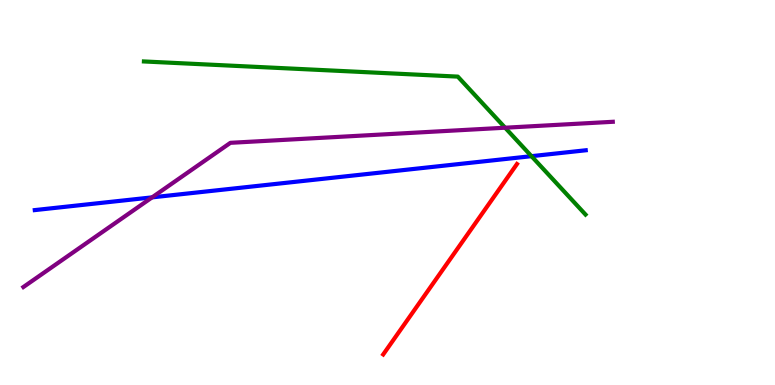[{'lines': ['blue', 'red'], 'intersections': []}, {'lines': ['green', 'red'], 'intersections': []}, {'lines': ['purple', 'red'], 'intersections': []}, {'lines': ['blue', 'green'], 'intersections': [{'x': 6.86, 'y': 5.94}]}, {'lines': ['blue', 'purple'], 'intersections': [{'x': 1.96, 'y': 4.87}]}, {'lines': ['green', 'purple'], 'intersections': [{'x': 6.52, 'y': 6.68}]}]